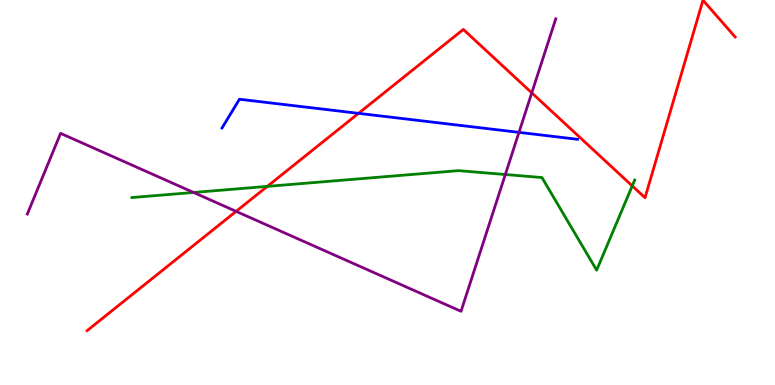[{'lines': ['blue', 'red'], 'intersections': [{'x': 4.63, 'y': 7.06}]}, {'lines': ['green', 'red'], 'intersections': [{'x': 3.45, 'y': 5.16}, {'x': 8.16, 'y': 5.17}]}, {'lines': ['purple', 'red'], 'intersections': [{'x': 3.05, 'y': 4.51}, {'x': 6.86, 'y': 7.59}]}, {'lines': ['blue', 'green'], 'intersections': []}, {'lines': ['blue', 'purple'], 'intersections': [{'x': 6.7, 'y': 6.56}]}, {'lines': ['green', 'purple'], 'intersections': [{'x': 2.5, 'y': 5.0}, {'x': 6.52, 'y': 5.47}]}]